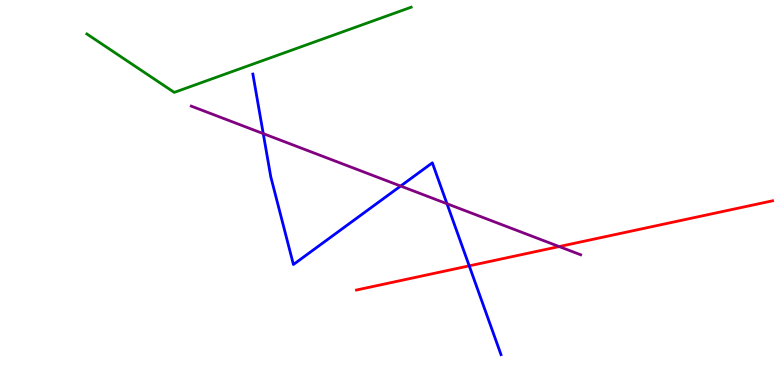[{'lines': ['blue', 'red'], 'intersections': [{'x': 6.05, 'y': 3.09}]}, {'lines': ['green', 'red'], 'intersections': []}, {'lines': ['purple', 'red'], 'intersections': [{'x': 7.22, 'y': 3.6}]}, {'lines': ['blue', 'green'], 'intersections': []}, {'lines': ['blue', 'purple'], 'intersections': [{'x': 3.4, 'y': 6.53}, {'x': 5.17, 'y': 5.17}, {'x': 5.77, 'y': 4.71}]}, {'lines': ['green', 'purple'], 'intersections': []}]